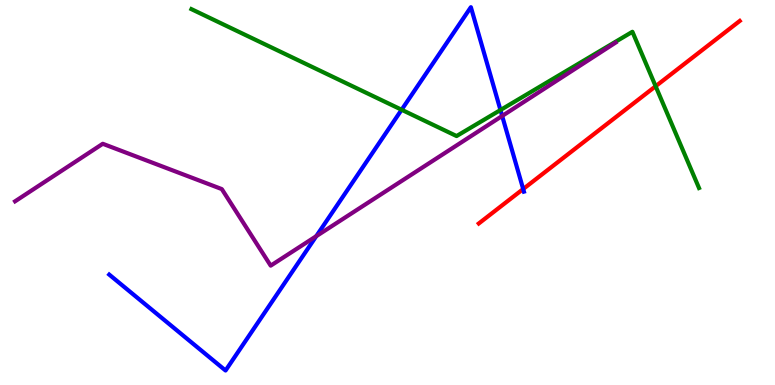[{'lines': ['blue', 'red'], 'intersections': [{'x': 6.75, 'y': 5.09}]}, {'lines': ['green', 'red'], 'intersections': [{'x': 8.46, 'y': 7.76}]}, {'lines': ['purple', 'red'], 'intersections': []}, {'lines': ['blue', 'green'], 'intersections': [{'x': 5.18, 'y': 7.15}, {'x': 6.46, 'y': 7.14}]}, {'lines': ['blue', 'purple'], 'intersections': [{'x': 4.08, 'y': 3.87}, {'x': 6.48, 'y': 6.99}]}, {'lines': ['green', 'purple'], 'intersections': []}]